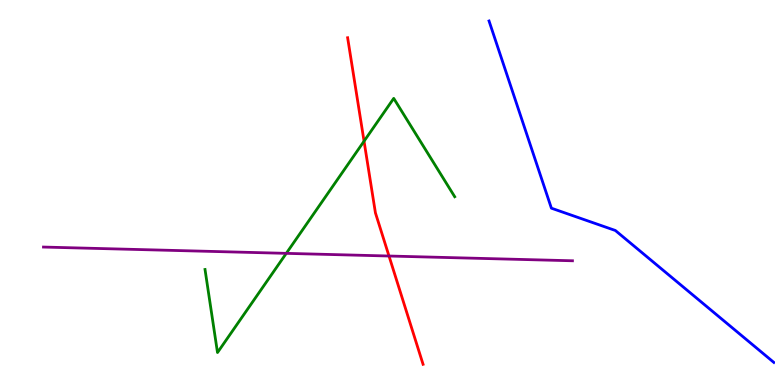[{'lines': ['blue', 'red'], 'intersections': []}, {'lines': ['green', 'red'], 'intersections': [{'x': 4.7, 'y': 6.33}]}, {'lines': ['purple', 'red'], 'intersections': [{'x': 5.02, 'y': 3.35}]}, {'lines': ['blue', 'green'], 'intersections': []}, {'lines': ['blue', 'purple'], 'intersections': []}, {'lines': ['green', 'purple'], 'intersections': [{'x': 3.69, 'y': 3.42}]}]